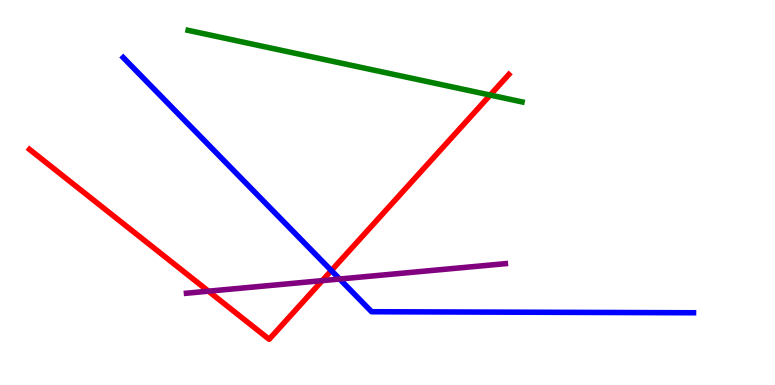[{'lines': ['blue', 'red'], 'intersections': [{'x': 4.28, 'y': 2.97}]}, {'lines': ['green', 'red'], 'intersections': [{'x': 6.32, 'y': 7.53}]}, {'lines': ['purple', 'red'], 'intersections': [{'x': 2.69, 'y': 2.44}, {'x': 4.16, 'y': 2.71}]}, {'lines': ['blue', 'green'], 'intersections': []}, {'lines': ['blue', 'purple'], 'intersections': [{'x': 4.38, 'y': 2.75}]}, {'lines': ['green', 'purple'], 'intersections': []}]